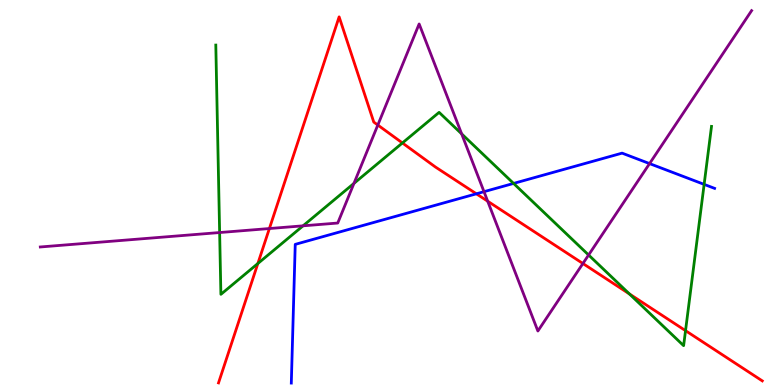[{'lines': ['blue', 'red'], 'intersections': [{'x': 6.15, 'y': 4.97}]}, {'lines': ['green', 'red'], 'intersections': [{'x': 3.33, 'y': 3.16}, {'x': 5.19, 'y': 6.29}, {'x': 8.12, 'y': 2.37}, {'x': 8.85, 'y': 1.41}]}, {'lines': ['purple', 'red'], 'intersections': [{'x': 3.48, 'y': 4.06}, {'x': 4.88, 'y': 6.75}, {'x': 6.29, 'y': 4.77}, {'x': 7.52, 'y': 3.16}]}, {'lines': ['blue', 'green'], 'intersections': [{'x': 6.63, 'y': 5.24}, {'x': 9.09, 'y': 5.21}]}, {'lines': ['blue', 'purple'], 'intersections': [{'x': 6.25, 'y': 5.02}, {'x': 8.38, 'y': 5.75}]}, {'lines': ['green', 'purple'], 'intersections': [{'x': 2.83, 'y': 3.96}, {'x': 3.91, 'y': 4.13}, {'x': 4.57, 'y': 5.24}, {'x': 5.96, 'y': 6.52}, {'x': 7.59, 'y': 3.38}]}]